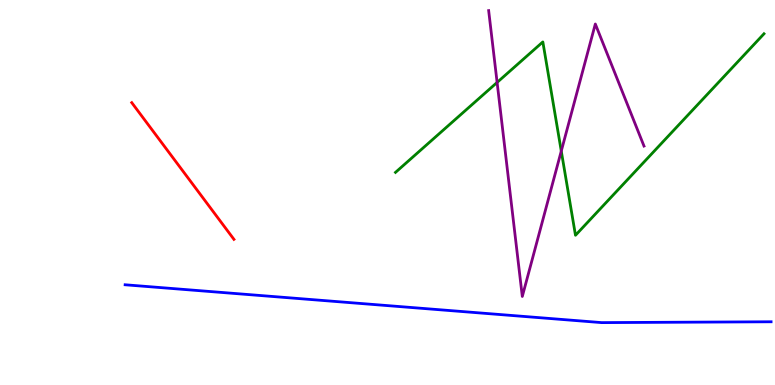[{'lines': ['blue', 'red'], 'intersections': []}, {'lines': ['green', 'red'], 'intersections': []}, {'lines': ['purple', 'red'], 'intersections': []}, {'lines': ['blue', 'green'], 'intersections': []}, {'lines': ['blue', 'purple'], 'intersections': []}, {'lines': ['green', 'purple'], 'intersections': [{'x': 6.41, 'y': 7.86}, {'x': 7.24, 'y': 6.08}]}]